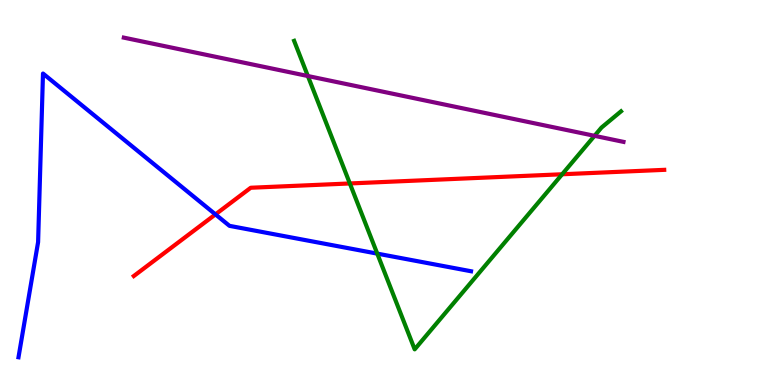[{'lines': ['blue', 'red'], 'intersections': [{'x': 2.78, 'y': 4.43}]}, {'lines': ['green', 'red'], 'intersections': [{'x': 4.51, 'y': 5.23}, {'x': 7.25, 'y': 5.47}]}, {'lines': ['purple', 'red'], 'intersections': []}, {'lines': ['blue', 'green'], 'intersections': [{'x': 4.87, 'y': 3.41}]}, {'lines': ['blue', 'purple'], 'intersections': []}, {'lines': ['green', 'purple'], 'intersections': [{'x': 3.97, 'y': 8.03}, {'x': 7.67, 'y': 6.47}]}]